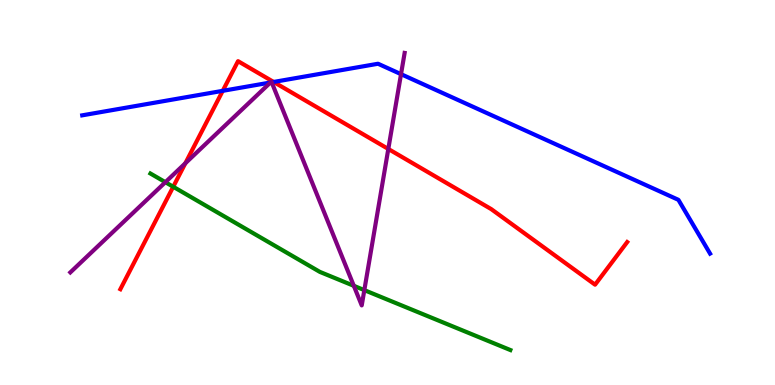[{'lines': ['blue', 'red'], 'intersections': [{'x': 2.87, 'y': 7.64}, {'x': 3.53, 'y': 7.87}]}, {'lines': ['green', 'red'], 'intersections': [{'x': 2.24, 'y': 5.15}]}, {'lines': ['purple', 'red'], 'intersections': [{'x': 2.39, 'y': 5.76}, {'x': 5.01, 'y': 6.13}]}, {'lines': ['blue', 'green'], 'intersections': []}, {'lines': ['blue', 'purple'], 'intersections': [{'x': 3.49, 'y': 7.86}, {'x': 3.51, 'y': 7.86}, {'x': 5.17, 'y': 8.07}]}, {'lines': ['green', 'purple'], 'intersections': [{'x': 2.13, 'y': 5.27}, {'x': 4.57, 'y': 2.58}, {'x': 4.7, 'y': 2.46}]}]